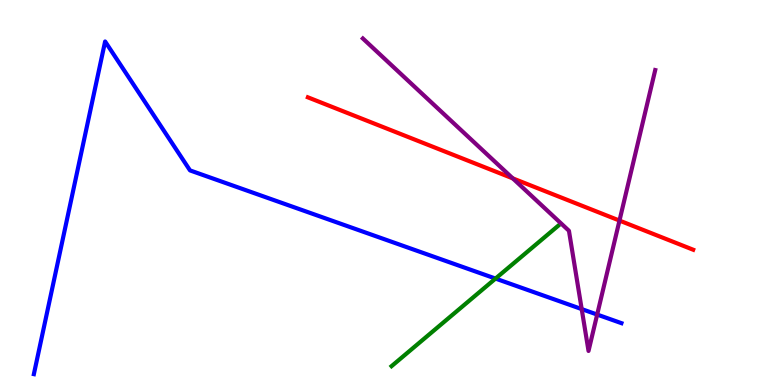[{'lines': ['blue', 'red'], 'intersections': []}, {'lines': ['green', 'red'], 'intersections': []}, {'lines': ['purple', 'red'], 'intersections': [{'x': 6.62, 'y': 5.37}, {'x': 7.99, 'y': 4.27}]}, {'lines': ['blue', 'green'], 'intersections': [{'x': 6.39, 'y': 2.76}]}, {'lines': ['blue', 'purple'], 'intersections': [{'x': 7.51, 'y': 1.97}, {'x': 7.71, 'y': 1.83}]}, {'lines': ['green', 'purple'], 'intersections': []}]